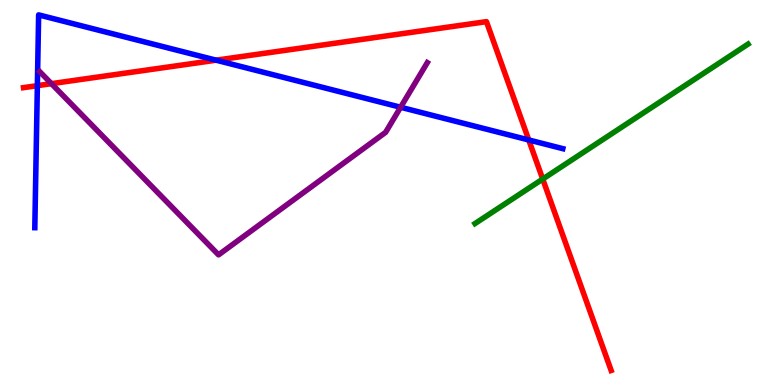[{'lines': ['blue', 'red'], 'intersections': [{'x': 0.482, 'y': 7.77}, {'x': 2.79, 'y': 8.44}, {'x': 6.82, 'y': 6.36}]}, {'lines': ['green', 'red'], 'intersections': [{'x': 7.0, 'y': 5.35}]}, {'lines': ['purple', 'red'], 'intersections': [{'x': 0.664, 'y': 7.83}]}, {'lines': ['blue', 'green'], 'intersections': []}, {'lines': ['blue', 'purple'], 'intersections': [{'x': 5.17, 'y': 7.21}]}, {'lines': ['green', 'purple'], 'intersections': []}]